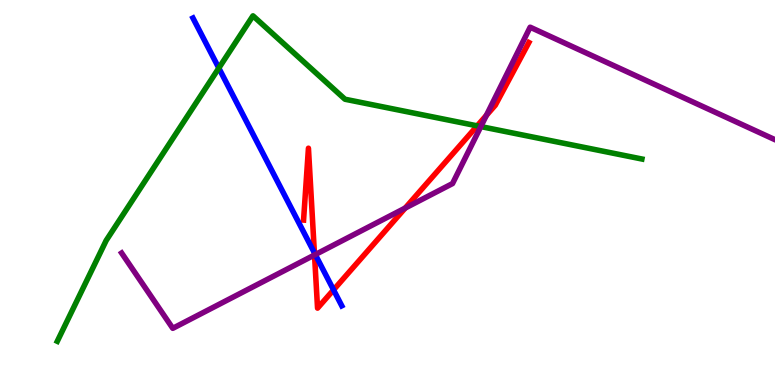[{'lines': ['blue', 'red'], 'intersections': [{'x': 4.06, 'y': 3.43}, {'x': 4.3, 'y': 2.47}]}, {'lines': ['green', 'red'], 'intersections': [{'x': 6.16, 'y': 6.73}]}, {'lines': ['purple', 'red'], 'intersections': [{'x': 4.06, 'y': 3.38}, {'x': 5.23, 'y': 4.6}, {'x': 6.28, 'y': 7.0}]}, {'lines': ['blue', 'green'], 'intersections': [{'x': 2.82, 'y': 8.23}]}, {'lines': ['blue', 'purple'], 'intersections': [{'x': 4.07, 'y': 3.39}]}, {'lines': ['green', 'purple'], 'intersections': [{'x': 6.2, 'y': 6.71}]}]